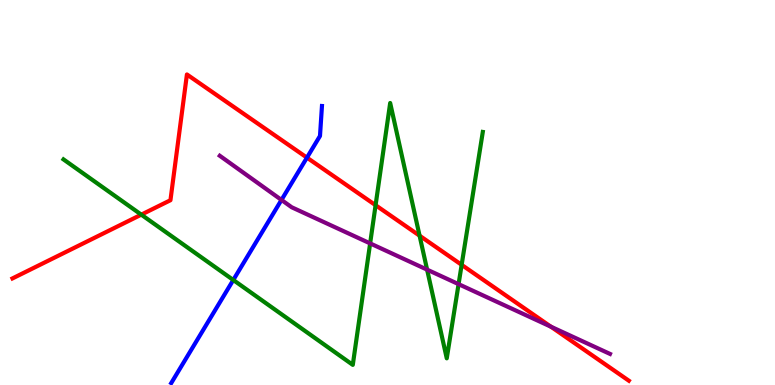[{'lines': ['blue', 'red'], 'intersections': [{'x': 3.96, 'y': 5.91}]}, {'lines': ['green', 'red'], 'intersections': [{'x': 1.82, 'y': 4.42}, {'x': 4.85, 'y': 4.67}, {'x': 5.41, 'y': 3.88}, {'x': 5.96, 'y': 3.12}]}, {'lines': ['purple', 'red'], 'intersections': [{'x': 7.11, 'y': 1.52}]}, {'lines': ['blue', 'green'], 'intersections': [{'x': 3.01, 'y': 2.73}]}, {'lines': ['blue', 'purple'], 'intersections': [{'x': 3.63, 'y': 4.81}]}, {'lines': ['green', 'purple'], 'intersections': [{'x': 4.78, 'y': 3.68}, {'x': 5.51, 'y': 3.0}, {'x': 5.92, 'y': 2.62}]}]